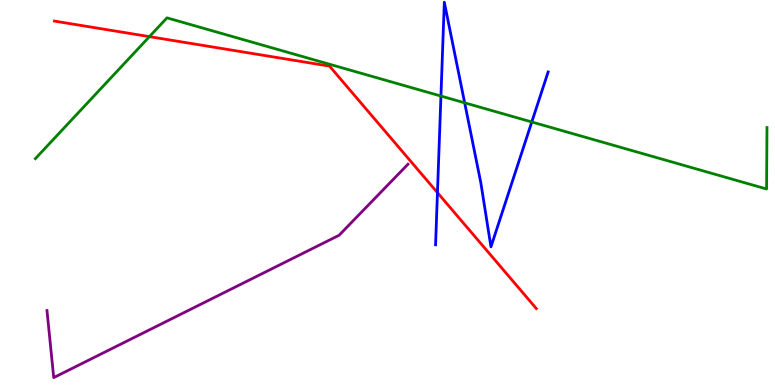[{'lines': ['blue', 'red'], 'intersections': [{'x': 5.64, 'y': 5.0}]}, {'lines': ['green', 'red'], 'intersections': [{'x': 1.93, 'y': 9.05}]}, {'lines': ['purple', 'red'], 'intersections': []}, {'lines': ['blue', 'green'], 'intersections': [{'x': 5.69, 'y': 7.51}, {'x': 6.0, 'y': 7.33}, {'x': 6.86, 'y': 6.83}]}, {'lines': ['blue', 'purple'], 'intersections': []}, {'lines': ['green', 'purple'], 'intersections': []}]